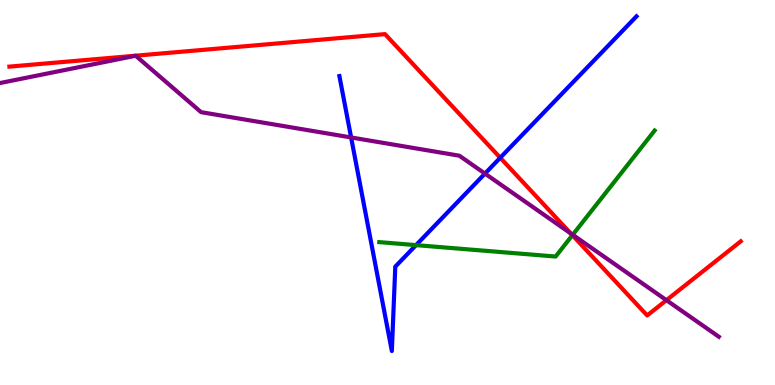[{'lines': ['blue', 'red'], 'intersections': [{'x': 6.45, 'y': 5.9}]}, {'lines': ['green', 'red'], 'intersections': [{'x': 7.39, 'y': 3.89}]}, {'lines': ['purple', 'red'], 'intersections': [{'x': 7.36, 'y': 3.94}, {'x': 8.6, 'y': 2.2}]}, {'lines': ['blue', 'green'], 'intersections': [{'x': 5.37, 'y': 3.63}]}, {'lines': ['blue', 'purple'], 'intersections': [{'x': 4.53, 'y': 6.43}, {'x': 6.26, 'y': 5.49}]}, {'lines': ['green', 'purple'], 'intersections': [{'x': 7.39, 'y': 3.9}]}]